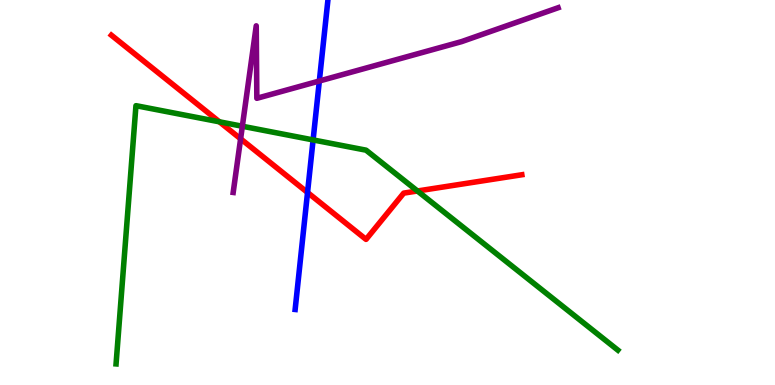[{'lines': ['blue', 'red'], 'intersections': [{'x': 3.97, 'y': 5.0}]}, {'lines': ['green', 'red'], 'intersections': [{'x': 2.83, 'y': 6.84}, {'x': 5.39, 'y': 5.04}]}, {'lines': ['purple', 'red'], 'intersections': [{'x': 3.1, 'y': 6.39}]}, {'lines': ['blue', 'green'], 'intersections': [{'x': 4.04, 'y': 6.37}]}, {'lines': ['blue', 'purple'], 'intersections': [{'x': 4.12, 'y': 7.9}]}, {'lines': ['green', 'purple'], 'intersections': [{'x': 3.13, 'y': 6.72}]}]